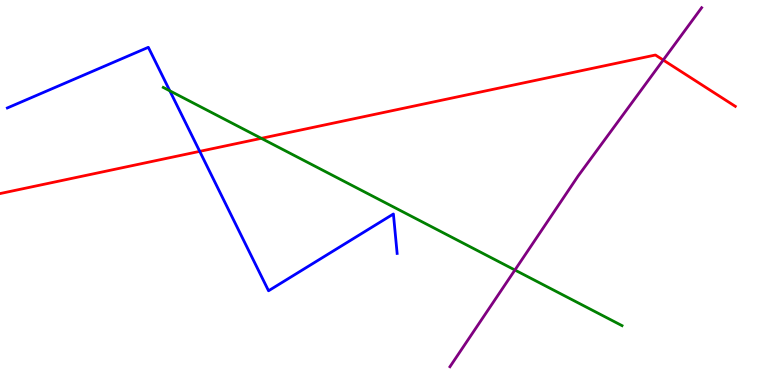[{'lines': ['blue', 'red'], 'intersections': [{'x': 2.58, 'y': 6.07}]}, {'lines': ['green', 'red'], 'intersections': [{'x': 3.37, 'y': 6.41}]}, {'lines': ['purple', 'red'], 'intersections': [{'x': 8.56, 'y': 8.44}]}, {'lines': ['blue', 'green'], 'intersections': [{'x': 2.19, 'y': 7.64}]}, {'lines': ['blue', 'purple'], 'intersections': []}, {'lines': ['green', 'purple'], 'intersections': [{'x': 6.64, 'y': 2.99}]}]